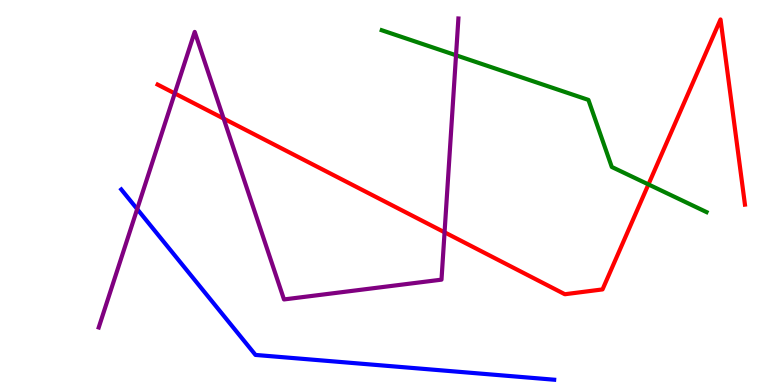[{'lines': ['blue', 'red'], 'intersections': []}, {'lines': ['green', 'red'], 'intersections': [{'x': 8.37, 'y': 5.21}]}, {'lines': ['purple', 'red'], 'intersections': [{'x': 2.25, 'y': 7.57}, {'x': 2.89, 'y': 6.92}, {'x': 5.74, 'y': 3.97}]}, {'lines': ['blue', 'green'], 'intersections': []}, {'lines': ['blue', 'purple'], 'intersections': [{'x': 1.77, 'y': 4.57}]}, {'lines': ['green', 'purple'], 'intersections': [{'x': 5.88, 'y': 8.56}]}]